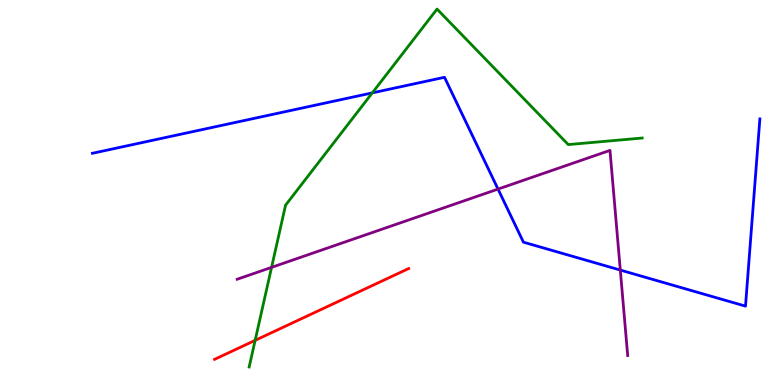[{'lines': ['blue', 'red'], 'intersections': []}, {'lines': ['green', 'red'], 'intersections': [{'x': 3.29, 'y': 1.16}]}, {'lines': ['purple', 'red'], 'intersections': []}, {'lines': ['blue', 'green'], 'intersections': [{'x': 4.8, 'y': 7.59}]}, {'lines': ['blue', 'purple'], 'intersections': [{'x': 6.43, 'y': 5.09}, {'x': 8.0, 'y': 2.99}]}, {'lines': ['green', 'purple'], 'intersections': [{'x': 3.5, 'y': 3.06}]}]